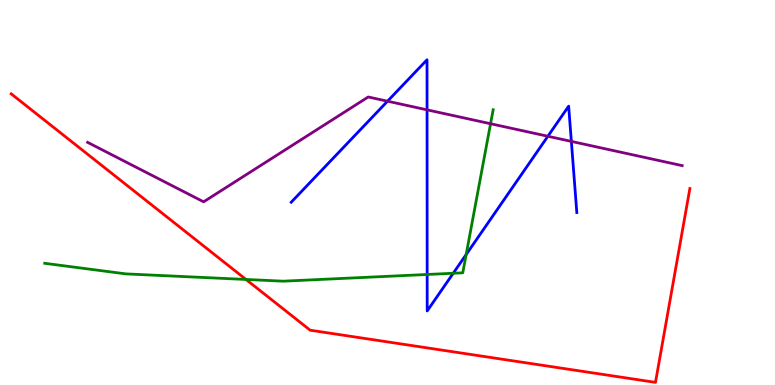[{'lines': ['blue', 'red'], 'intersections': []}, {'lines': ['green', 'red'], 'intersections': [{'x': 3.17, 'y': 2.74}]}, {'lines': ['purple', 'red'], 'intersections': []}, {'lines': ['blue', 'green'], 'intersections': [{'x': 5.51, 'y': 2.87}, {'x': 5.85, 'y': 2.9}, {'x': 6.01, 'y': 3.39}]}, {'lines': ['blue', 'purple'], 'intersections': [{'x': 5.0, 'y': 7.37}, {'x': 5.51, 'y': 7.15}, {'x': 7.07, 'y': 6.46}, {'x': 7.37, 'y': 6.33}]}, {'lines': ['green', 'purple'], 'intersections': [{'x': 6.33, 'y': 6.79}]}]